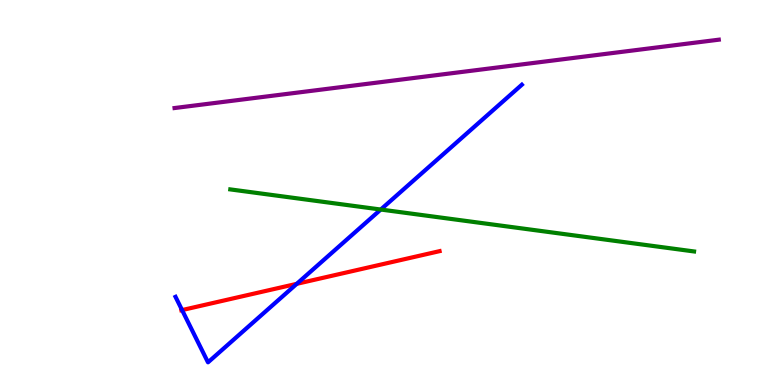[{'lines': ['blue', 'red'], 'intersections': [{'x': 2.35, 'y': 1.95}, {'x': 3.83, 'y': 2.63}]}, {'lines': ['green', 'red'], 'intersections': []}, {'lines': ['purple', 'red'], 'intersections': []}, {'lines': ['blue', 'green'], 'intersections': [{'x': 4.91, 'y': 4.56}]}, {'lines': ['blue', 'purple'], 'intersections': []}, {'lines': ['green', 'purple'], 'intersections': []}]